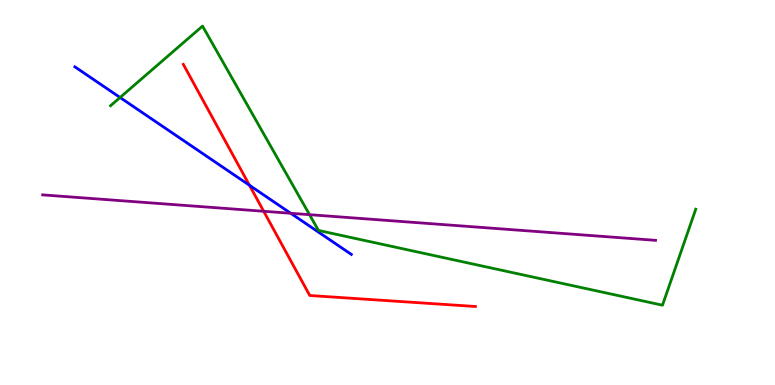[{'lines': ['blue', 'red'], 'intersections': [{'x': 3.22, 'y': 5.19}]}, {'lines': ['green', 'red'], 'intersections': []}, {'lines': ['purple', 'red'], 'intersections': [{'x': 3.4, 'y': 4.51}]}, {'lines': ['blue', 'green'], 'intersections': [{'x': 1.55, 'y': 7.47}]}, {'lines': ['blue', 'purple'], 'intersections': [{'x': 3.75, 'y': 4.46}]}, {'lines': ['green', 'purple'], 'intersections': [{'x': 3.99, 'y': 4.42}]}]